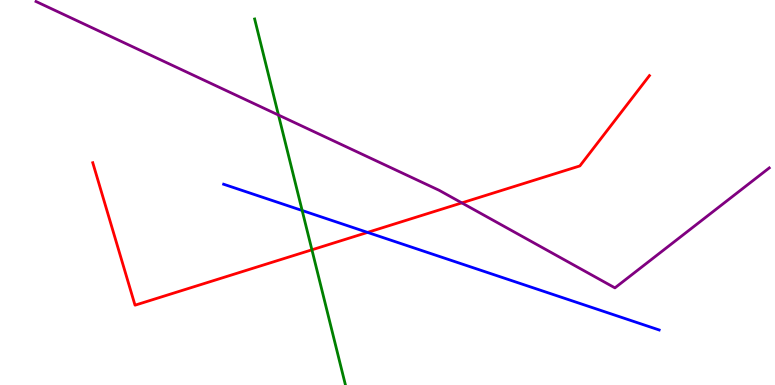[{'lines': ['blue', 'red'], 'intersections': [{'x': 4.74, 'y': 3.96}]}, {'lines': ['green', 'red'], 'intersections': [{'x': 4.02, 'y': 3.51}]}, {'lines': ['purple', 'red'], 'intersections': [{'x': 5.96, 'y': 4.73}]}, {'lines': ['blue', 'green'], 'intersections': [{'x': 3.9, 'y': 4.53}]}, {'lines': ['blue', 'purple'], 'intersections': []}, {'lines': ['green', 'purple'], 'intersections': [{'x': 3.59, 'y': 7.01}]}]